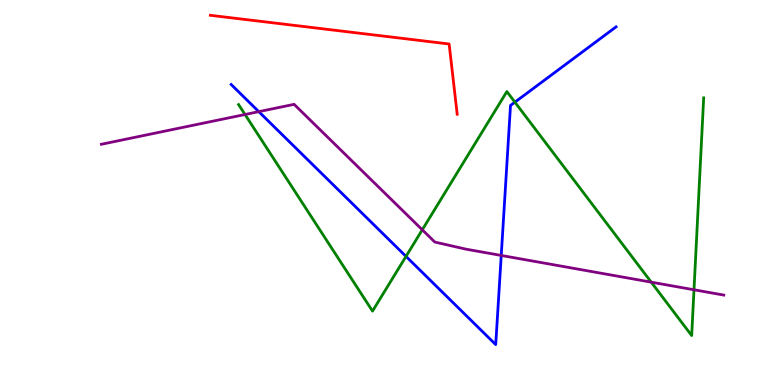[{'lines': ['blue', 'red'], 'intersections': []}, {'lines': ['green', 'red'], 'intersections': []}, {'lines': ['purple', 'red'], 'intersections': []}, {'lines': ['blue', 'green'], 'intersections': [{'x': 5.24, 'y': 3.34}, {'x': 6.64, 'y': 7.35}]}, {'lines': ['blue', 'purple'], 'intersections': [{'x': 3.34, 'y': 7.1}, {'x': 6.47, 'y': 3.37}]}, {'lines': ['green', 'purple'], 'intersections': [{'x': 3.16, 'y': 7.03}, {'x': 5.45, 'y': 4.03}, {'x': 8.4, 'y': 2.67}, {'x': 8.95, 'y': 2.47}]}]